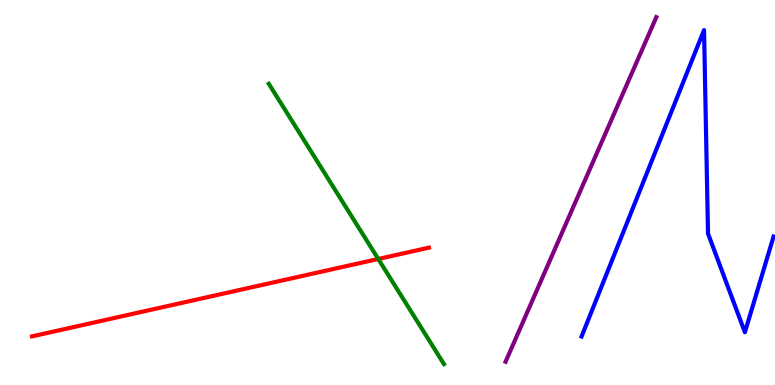[{'lines': ['blue', 'red'], 'intersections': []}, {'lines': ['green', 'red'], 'intersections': [{'x': 4.88, 'y': 3.27}]}, {'lines': ['purple', 'red'], 'intersections': []}, {'lines': ['blue', 'green'], 'intersections': []}, {'lines': ['blue', 'purple'], 'intersections': []}, {'lines': ['green', 'purple'], 'intersections': []}]